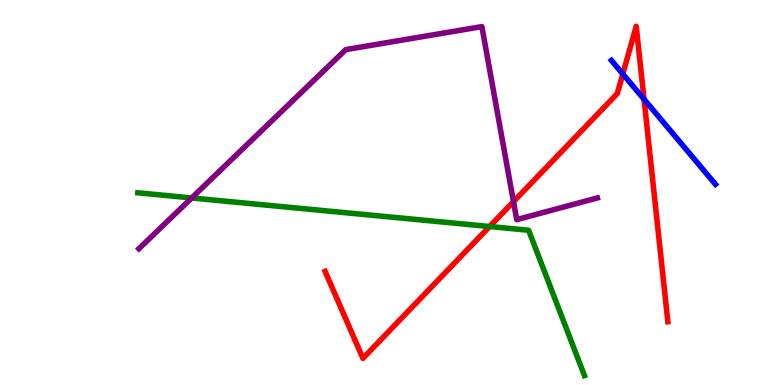[{'lines': ['blue', 'red'], 'intersections': [{'x': 8.04, 'y': 8.08}, {'x': 8.31, 'y': 7.42}]}, {'lines': ['green', 'red'], 'intersections': [{'x': 6.32, 'y': 4.12}]}, {'lines': ['purple', 'red'], 'intersections': [{'x': 6.63, 'y': 4.76}]}, {'lines': ['blue', 'green'], 'intersections': []}, {'lines': ['blue', 'purple'], 'intersections': []}, {'lines': ['green', 'purple'], 'intersections': [{'x': 2.47, 'y': 4.86}]}]